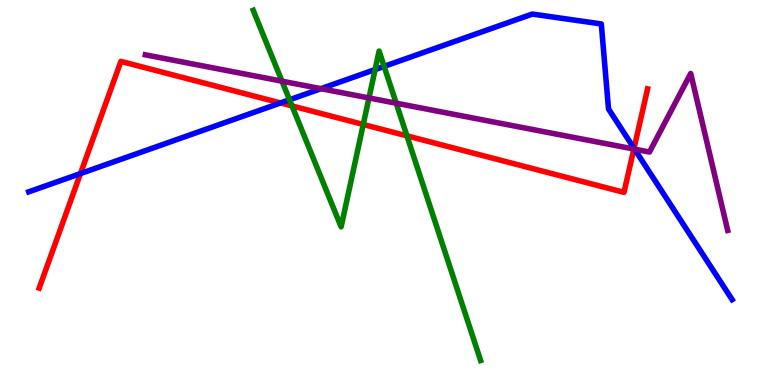[{'lines': ['blue', 'red'], 'intersections': [{'x': 1.04, 'y': 5.49}, {'x': 3.62, 'y': 7.33}, {'x': 8.18, 'y': 6.15}]}, {'lines': ['green', 'red'], 'intersections': [{'x': 3.77, 'y': 7.25}, {'x': 4.69, 'y': 6.77}, {'x': 5.25, 'y': 6.47}]}, {'lines': ['purple', 'red'], 'intersections': [{'x': 8.18, 'y': 6.13}]}, {'lines': ['blue', 'green'], 'intersections': [{'x': 3.74, 'y': 7.41}, {'x': 4.84, 'y': 8.19}, {'x': 4.96, 'y': 8.28}]}, {'lines': ['blue', 'purple'], 'intersections': [{'x': 4.14, 'y': 7.7}, {'x': 8.19, 'y': 6.13}]}, {'lines': ['green', 'purple'], 'intersections': [{'x': 3.64, 'y': 7.89}, {'x': 4.76, 'y': 7.46}, {'x': 5.11, 'y': 7.32}]}]